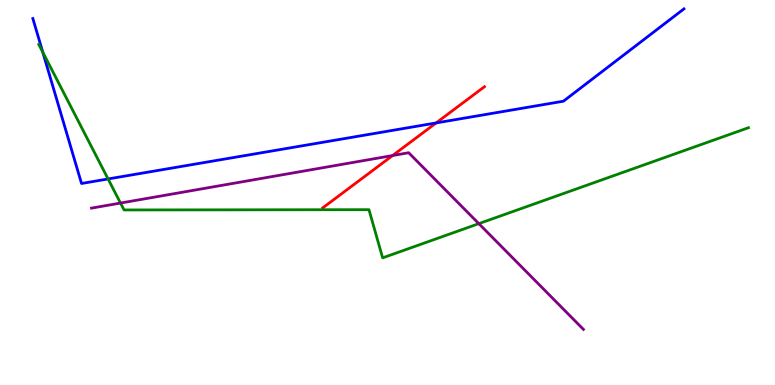[{'lines': ['blue', 'red'], 'intersections': [{'x': 5.63, 'y': 6.81}]}, {'lines': ['green', 'red'], 'intersections': []}, {'lines': ['purple', 'red'], 'intersections': [{'x': 5.07, 'y': 5.96}]}, {'lines': ['blue', 'green'], 'intersections': [{'x': 0.552, 'y': 8.64}, {'x': 1.39, 'y': 5.35}]}, {'lines': ['blue', 'purple'], 'intersections': []}, {'lines': ['green', 'purple'], 'intersections': [{'x': 1.55, 'y': 4.73}, {'x': 6.18, 'y': 4.19}]}]